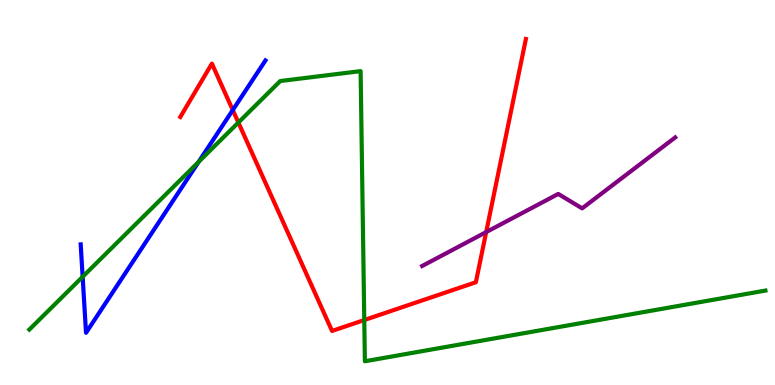[{'lines': ['blue', 'red'], 'intersections': [{'x': 3.0, 'y': 7.14}]}, {'lines': ['green', 'red'], 'intersections': [{'x': 3.08, 'y': 6.82}, {'x': 4.7, 'y': 1.69}]}, {'lines': ['purple', 'red'], 'intersections': [{'x': 6.27, 'y': 3.97}]}, {'lines': ['blue', 'green'], 'intersections': [{'x': 1.07, 'y': 2.81}, {'x': 2.56, 'y': 5.79}]}, {'lines': ['blue', 'purple'], 'intersections': []}, {'lines': ['green', 'purple'], 'intersections': []}]